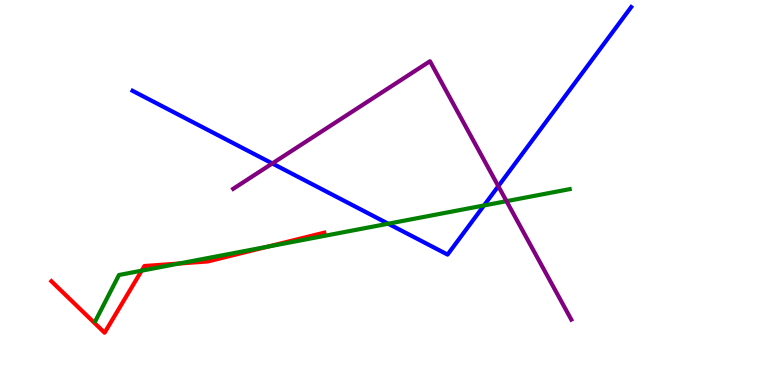[{'lines': ['blue', 'red'], 'intersections': []}, {'lines': ['green', 'red'], 'intersections': [{'x': 1.83, 'y': 2.97}, {'x': 2.31, 'y': 3.16}, {'x': 3.45, 'y': 3.59}]}, {'lines': ['purple', 'red'], 'intersections': []}, {'lines': ['blue', 'green'], 'intersections': [{'x': 5.01, 'y': 4.19}, {'x': 6.25, 'y': 4.66}]}, {'lines': ['blue', 'purple'], 'intersections': [{'x': 3.51, 'y': 5.75}, {'x': 6.43, 'y': 5.16}]}, {'lines': ['green', 'purple'], 'intersections': [{'x': 6.54, 'y': 4.77}]}]